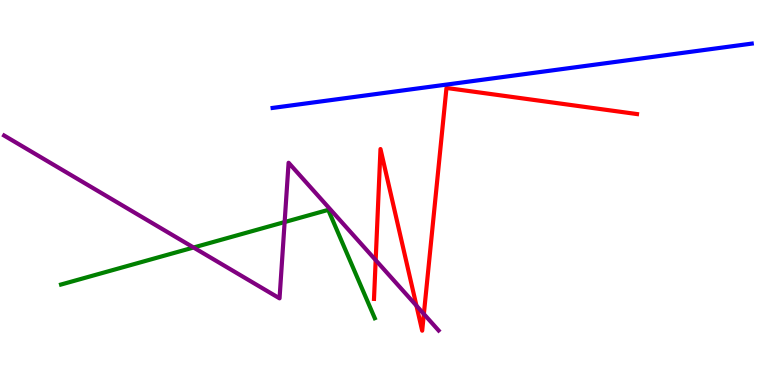[{'lines': ['blue', 'red'], 'intersections': []}, {'lines': ['green', 'red'], 'intersections': []}, {'lines': ['purple', 'red'], 'intersections': [{'x': 4.85, 'y': 3.24}, {'x': 5.37, 'y': 2.06}, {'x': 5.47, 'y': 1.84}]}, {'lines': ['blue', 'green'], 'intersections': []}, {'lines': ['blue', 'purple'], 'intersections': []}, {'lines': ['green', 'purple'], 'intersections': [{'x': 2.5, 'y': 3.57}, {'x': 3.67, 'y': 4.23}]}]